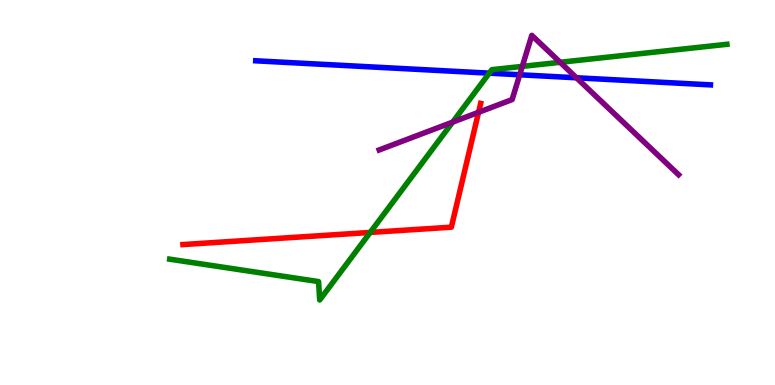[{'lines': ['blue', 'red'], 'intersections': []}, {'lines': ['green', 'red'], 'intersections': [{'x': 4.78, 'y': 3.96}]}, {'lines': ['purple', 'red'], 'intersections': [{'x': 6.17, 'y': 7.08}]}, {'lines': ['blue', 'green'], 'intersections': [{'x': 6.31, 'y': 8.1}]}, {'lines': ['blue', 'purple'], 'intersections': [{'x': 6.71, 'y': 8.06}, {'x': 7.44, 'y': 7.98}]}, {'lines': ['green', 'purple'], 'intersections': [{'x': 5.84, 'y': 6.83}, {'x': 6.74, 'y': 8.28}, {'x': 7.23, 'y': 8.38}]}]